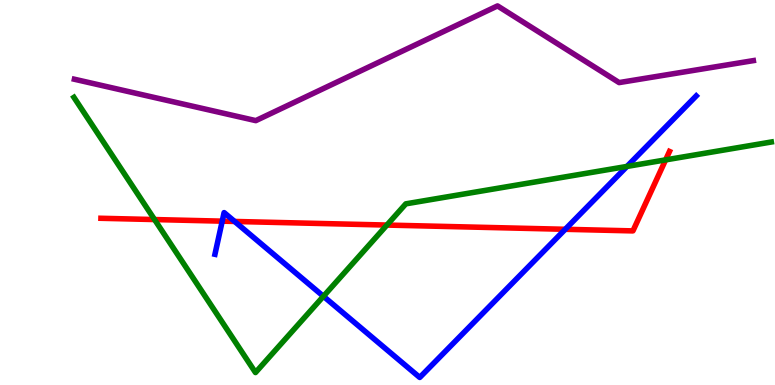[{'lines': ['blue', 'red'], 'intersections': [{'x': 2.87, 'y': 4.26}, {'x': 3.03, 'y': 4.25}, {'x': 7.29, 'y': 4.04}]}, {'lines': ['green', 'red'], 'intersections': [{'x': 1.99, 'y': 4.3}, {'x': 4.99, 'y': 4.15}, {'x': 8.59, 'y': 5.85}]}, {'lines': ['purple', 'red'], 'intersections': []}, {'lines': ['blue', 'green'], 'intersections': [{'x': 4.17, 'y': 2.3}, {'x': 8.09, 'y': 5.68}]}, {'lines': ['blue', 'purple'], 'intersections': []}, {'lines': ['green', 'purple'], 'intersections': []}]